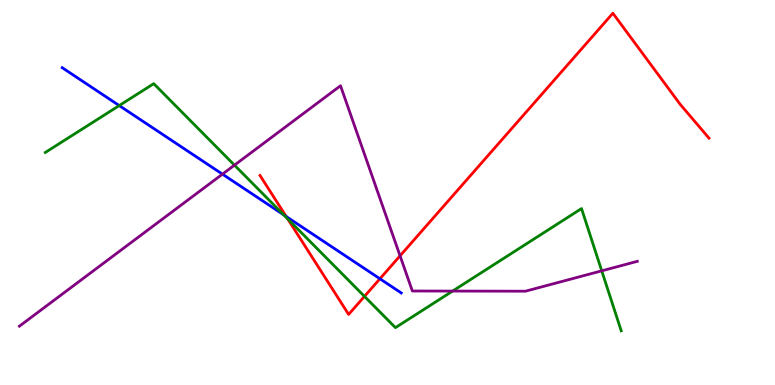[{'lines': ['blue', 'red'], 'intersections': [{'x': 3.69, 'y': 4.38}, {'x': 4.9, 'y': 2.76}]}, {'lines': ['green', 'red'], 'intersections': [{'x': 3.71, 'y': 4.31}, {'x': 4.7, 'y': 2.3}]}, {'lines': ['purple', 'red'], 'intersections': [{'x': 5.16, 'y': 3.36}]}, {'lines': ['blue', 'green'], 'intersections': [{'x': 1.54, 'y': 7.26}, {'x': 3.66, 'y': 4.42}]}, {'lines': ['blue', 'purple'], 'intersections': [{'x': 2.87, 'y': 5.48}]}, {'lines': ['green', 'purple'], 'intersections': [{'x': 3.03, 'y': 5.71}, {'x': 5.84, 'y': 2.44}, {'x': 7.76, 'y': 2.97}]}]